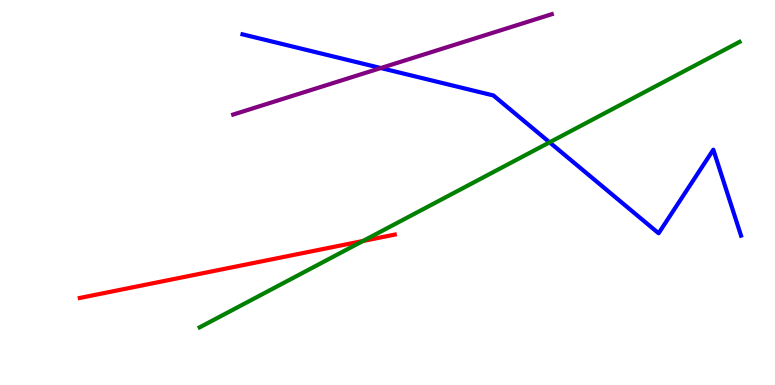[{'lines': ['blue', 'red'], 'intersections': []}, {'lines': ['green', 'red'], 'intersections': [{'x': 4.68, 'y': 3.74}]}, {'lines': ['purple', 'red'], 'intersections': []}, {'lines': ['blue', 'green'], 'intersections': [{'x': 7.09, 'y': 6.3}]}, {'lines': ['blue', 'purple'], 'intersections': [{'x': 4.91, 'y': 8.23}]}, {'lines': ['green', 'purple'], 'intersections': []}]